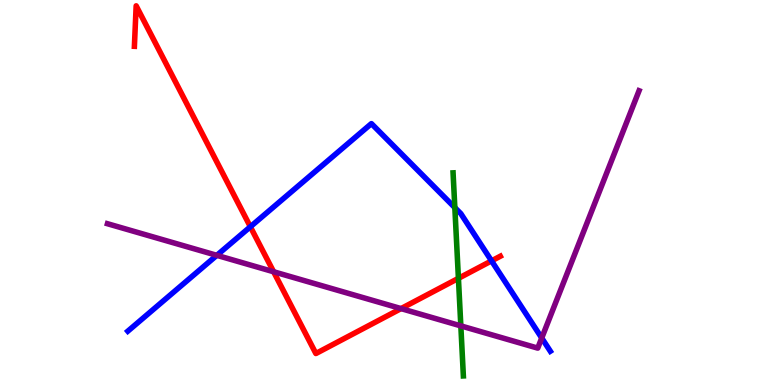[{'lines': ['blue', 'red'], 'intersections': [{'x': 3.23, 'y': 4.11}, {'x': 6.34, 'y': 3.22}]}, {'lines': ['green', 'red'], 'intersections': [{'x': 5.92, 'y': 2.77}]}, {'lines': ['purple', 'red'], 'intersections': [{'x': 3.53, 'y': 2.94}, {'x': 5.17, 'y': 1.98}]}, {'lines': ['blue', 'green'], 'intersections': [{'x': 5.87, 'y': 4.61}]}, {'lines': ['blue', 'purple'], 'intersections': [{'x': 2.8, 'y': 3.37}, {'x': 6.99, 'y': 1.22}]}, {'lines': ['green', 'purple'], 'intersections': [{'x': 5.95, 'y': 1.54}]}]